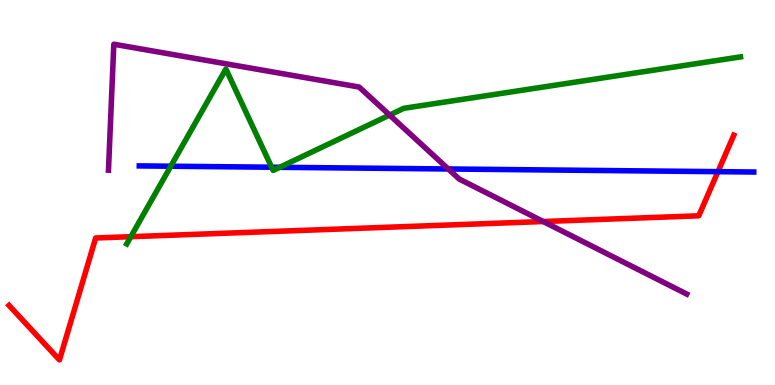[{'lines': ['blue', 'red'], 'intersections': [{'x': 9.26, 'y': 5.54}]}, {'lines': ['green', 'red'], 'intersections': [{'x': 1.69, 'y': 3.85}]}, {'lines': ['purple', 'red'], 'intersections': [{'x': 7.01, 'y': 4.25}]}, {'lines': ['blue', 'green'], 'intersections': [{'x': 2.2, 'y': 5.68}, {'x': 3.5, 'y': 5.66}, {'x': 3.61, 'y': 5.65}]}, {'lines': ['blue', 'purple'], 'intersections': [{'x': 5.78, 'y': 5.61}]}, {'lines': ['green', 'purple'], 'intersections': [{'x': 5.03, 'y': 7.01}]}]